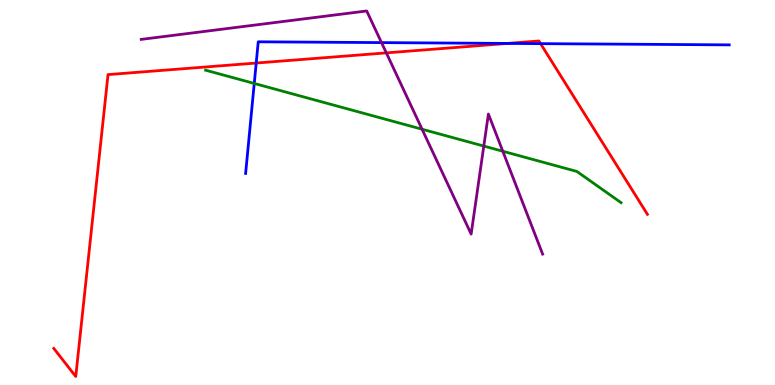[{'lines': ['blue', 'red'], 'intersections': [{'x': 3.31, 'y': 8.36}, {'x': 6.55, 'y': 8.87}, {'x': 6.97, 'y': 8.87}]}, {'lines': ['green', 'red'], 'intersections': []}, {'lines': ['purple', 'red'], 'intersections': [{'x': 4.98, 'y': 8.63}]}, {'lines': ['blue', 'green'], 'intersections': [{'x': 3.28, 'y': 7.83}]}, {'lines': ['blue', 'purple'], 'intersections': [{'x': 4.92, 'y': 8.89}]}, {'lines': ['green', 'purple'], 'intersections': [{'x': 5.45, 'y': 6.64}, {'x': 6.24, 'y': 6.21}, {'x': 6.49, 'y': 6.07}]}]